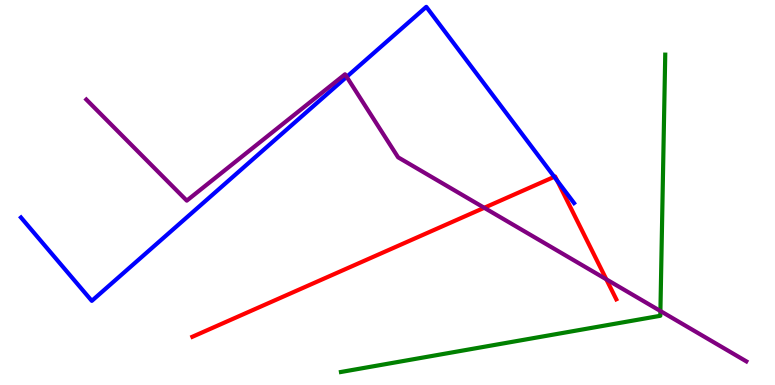[{'lines': ['blue', 'red'], 'intersections': [{'x': 7.15, 'y': 5.41}, {'x': 7.19, 'y': 5.31}]}, {'lines': ['green', 'red'], 'intersections': []}, {'lines': ['purple', 'red'], 'intersections': [{'x': 6.25, 'y': 4.6}, {'x': 7.82, 'y': 2.74}]}, {'lines': ['blue', 'green'], 'intersections': []}, {'lines': ['blue', 'purple'], 'intersections': [{'x': 4.47, 'y': 8.0}]}, {'lines': ['green', 'purple'], 'intersections': [{'x': 8.52, 'y': 1.92}]}]